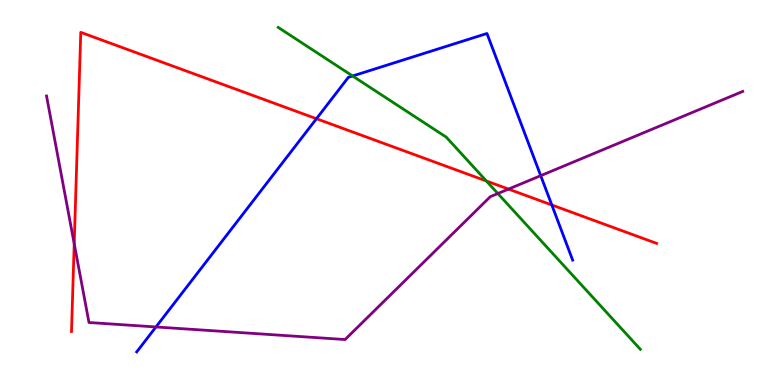[{'lines': ['blue', 'red'], 'intersections': [{'x': 4.08, 'y': 6.92}, {'x': 7.12, 'y': 4.68}]}, {'lines': ['green', 'red'], 'intersections': [{'x': 6.28, 'y': 5.3}]}, {'lines': ['purple', 'red'], 'intersections': [{'x': 0.958, 'y': 3.67}, {'x': 6.56, 'y': 5.09}]}, {'lines': ['blue', 'green'], 'intersections': [{'x': 4.55, 'y': 8.03}]}, {'lines': ['blue', 'purple'], 'intersections': [{'x': 2.01, 'y': 1.51}, {'x': 6.98, 'y': 5.44}]}, {'lines': ['green', 'purple'], 'intersections': [{'x': 6.42, 'y': 4.97}]}]